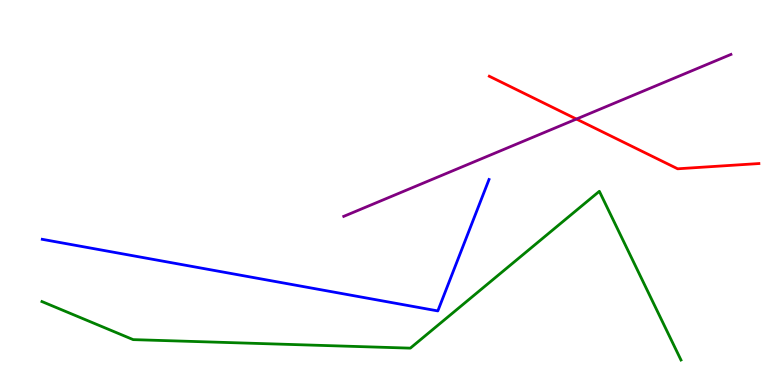[{'lines': ['blue', 'red'], 'intersections': []}, {'lines': ['green', 'red'], 'intersections': []}, {'lines': ['purple', 'red'], 'intersections': [{'x': 7.44, 'y': 6.91}]}, {'lines': ['blue', 'green'], 'intersections': []}, {'lines': ['blue', 'purple'], 'intersections': []}, {'lines': ['green', 'purple'], 'intersections': []}]